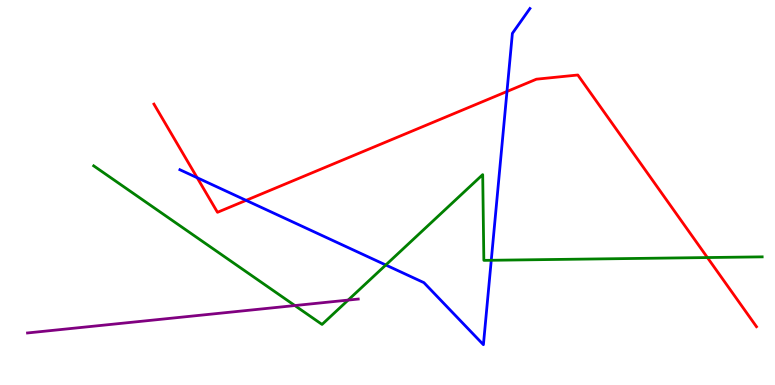[{'lines': ['blue', 'red'], 'intersections': [{'x': 2.54, 'y': 5.38}, {'x': 3.18, 'y': 4.8}, {'x': 6.54, 'y': 7.62}]}, {'lines': ['green', 'red'], 'intersections': [{'x': 9.13, 'y': 3.31}]}, {'lines': ['purple', 'red'], 'intersections': []}, {'lines': ['blue', 'green'], 'intersections': [{'x': 4.98, 'y': 3.12}, {'x': 6.34, 'y': 3.24}]}, {'lines': ['blue', 'purple'], 'intersections': []}, {'lines': ['green', 'purple'], 'intersections': [{'x': 3.8, 'y': 2.06}, {'x': 4.49, 'y': 2.21}]}]